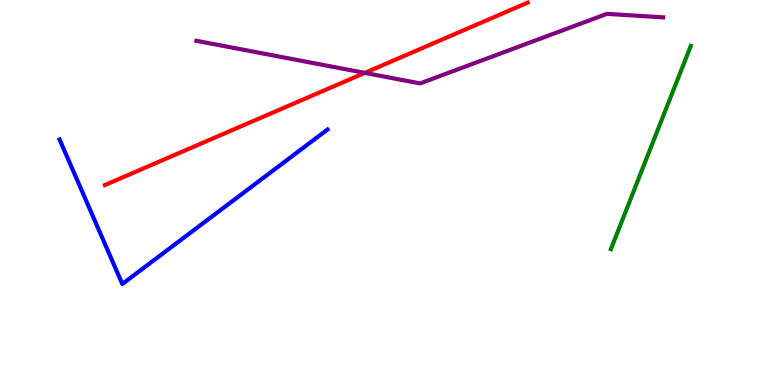[{'lines': ['blue', 'red'], 'intersections': []}, {'lines': ['green', 'red'], 'intersections': []}, {'lines': ['purple', 'red'], 'intersections': [{'x': 4.71, 'y': 8.11}]}, {'lines': ['blue', 'green'], 'intersections': []}, {'lines': ['blue', 'purple'], 'intersections': []}, {'lines': ['green', 'purple'], 'intersections': []}]